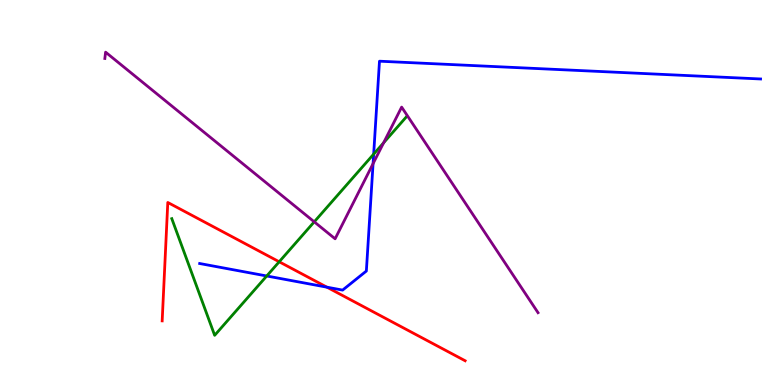[{'lines': ['blue', 'red'], 'intersections': [{'x': 4.22, 'y': 2.54}]}, {'lines': ['green', 'red'], 'intersections': [{'x': 3.6, 'y': 3.2}]}, {'lines': ['purple', 'red'], 'intersections': []}, {'lines': ['blue', 'green'], 'intersections': [{'x': 3.44, 'y': 2.83}, {'x': 4.82, 'y': 6.0}]}, {'lines': ['blue', 'purple'], 'intersections': [{'x': 4.81, 'y': 5.75}]}, {'lines': ['green', 'purple'], 'intersections': [{'x': 4.05, 'y': 4.24}, {'x': 4.95, 'y': 6.29}]}]